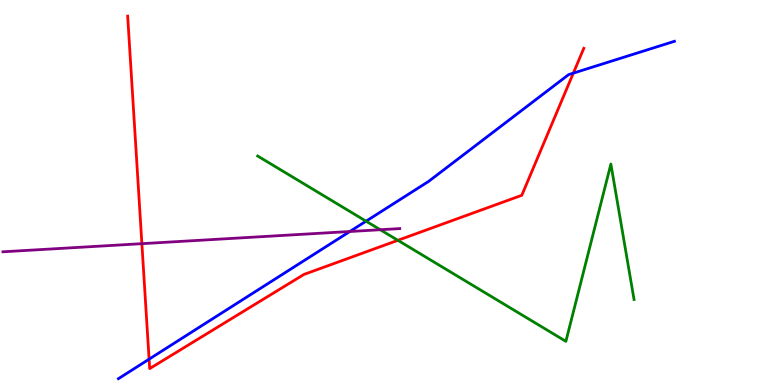[{'lines': ['blue', 'red'], 'intersections': [{'x': 1.92, 'y': 0.671}, {'x': 7.4, 'y': 8.1}]}, {'lines': ['green', 'red'], 'intersections': [{'x': 5.13, 'y': 3.76}]}, {'lines': ['purple', 'red'], 'intersections': [{'x': 1.83, 'y': 3.67}]}, {'lines': ['blue', 'green'], 'intersections': [{'x': 4.72, 'y': 4.25}]}, {'lines': ['blue', 'purple'], 'intersections': [{'x': 4.51, 'y': 3.99}]}, {'lines': ['green', 'purple'], 'intersections': [{'x': 4.91, 'y': 4.03}]}]